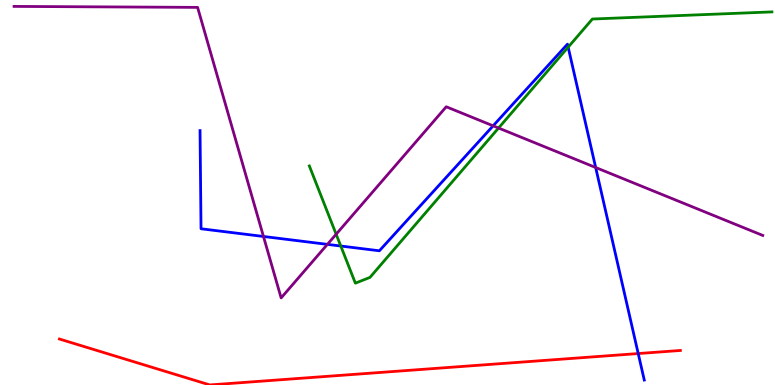[{'lines': ['blue', 'red'], 'intersections': [{'x': 8.24, 'y': 0.817}]}, {'lines': ['green', 'red'], 'intersections': []}, {'lines': ['purple', 'red'], 'intersections': []}, {'lines': ['blue', 'green'], 'intersections': [{'x': 4.4, 'y': 3.61}, {'x': 7.33, 'y': 8.77}]}, {'lines': ['blue', 'purple'], 'intersections': [{'x': 3.4, 'y': 3.86}, {'x': 4.22, 'y': 3.65}, {'x': 6.36, 'y': 6.73}, {'x': 7.69, 'y': 5.65}]}, {'lines': ['green', 'purple'], 'intersections': [{'x': 4.34, 'y': 3.92}, {'x': 6.43, 'y': 6.67}]}]